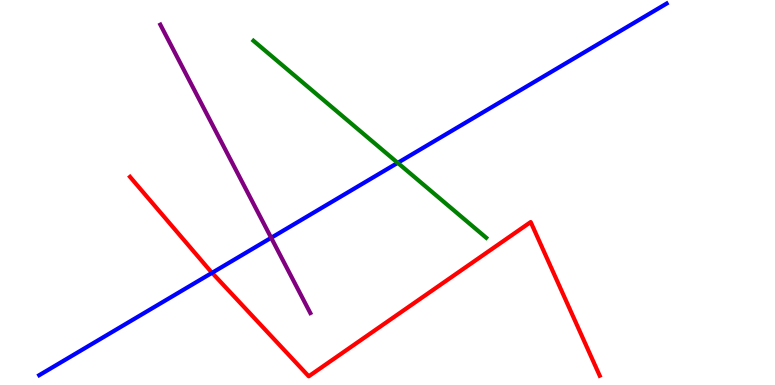[{'lines': ['blue', 'red'], 'intersections': [{'x': 2.74, 'y': 2.91}]}, {'lines': ['green', 'red'], 'intersections': []}, {'lines': ['purple', 'red'], 'intersections': []}, {'lines': ['blue', 'green'], 'intersections': [{'x': 5.13, 'y': 5.77}]}, {'lines': ['blue', 'purple'], 'intersections': [{'x': 3.5, 'y': 3.82}]}, {'lines': ['green', 'purple'], 'intersections': []}]